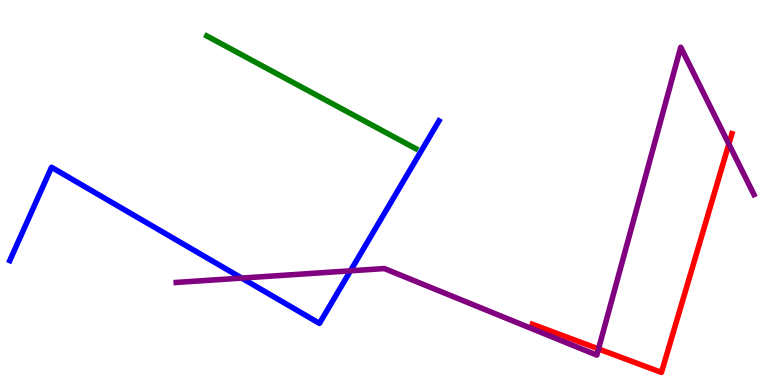[{'lines': ['blue', 'red'], 'intersections': []}, {'lines': ['green', 'red'], 'intersections': []}, {'lines': ['purple', 'red'], 'intersections': [{'x': 7.72, 'y': 0.937}, {'x': 9.4, 'y': 6.26}]}, {'lines': ['blue', 'green'], 'intersections': []}, {'lines': ['blue', 'purple'], 'intersections': [{'x': 3.12, 'y': 2.78}, {'x': 4.52, 'y': 2.97}]}, {'lines': ['green', 'purple'], 'intersections': []}]